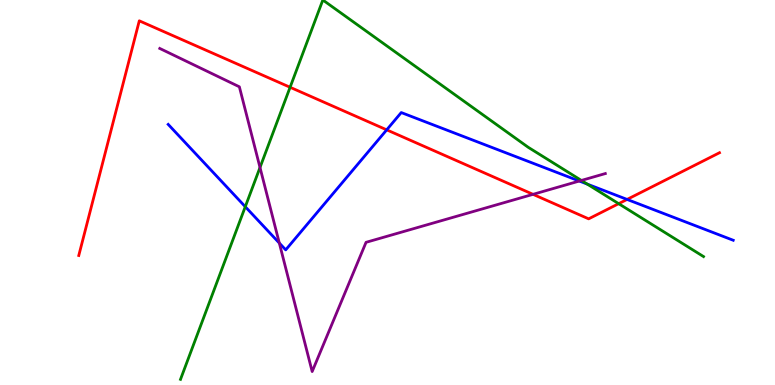[{'lines': ['blue', 'red'], 'intersections': [{'x': 4.99, 'y': 6.63}, {'x': 8.09, 'y': 4.82}]}, {'lines': ['green', 'red'], 'intersections': [{'x': 3.74, 'y': 7.73}, {'x': 7.98, 'y': 4.71}]}, {'lines': ['purple', 'red'], 'intersections': [{'x': 6.88, 'y': 4.95}]}, {'lines': ['blue', 'green'], 'intersections': [{'x': 3.16, 'y': 4.63}, {'x': 7.58, 'y': 5.22}]}, {'lines': ['blue', 'purple'], 'intersections': [{'x': 3.6, 'y': 3.69}, {'x': 7.47, 'y': 5.3}]}, {'lines': ['green', 'purple'], 'intersections': [{'x': 3.35, 'y': 5.65}, {'x': 7.5, 'y': 5.31}]}]